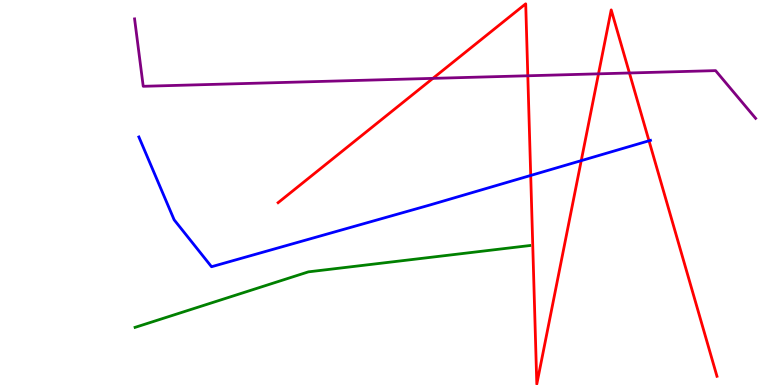[{'lines': ['blue', 'red'], 'intersections': [{'x': 6.85, 'y': 5.44}, {'x': 7.5, 'y': 5.83}, {'x': 8.37, 'y': 6.34}]}, {'lines': ['green', 'red'], 'intersections': []}, {'lines': ['purple', 'red'], 'intersections': [{'x': 5.59, 'y': 7.96}, {'x': 6.81, 'y': 8.03}, {'x': 7.72, 'y': 8.08}, {'x': 8.12, 'y': 8.1}]}, {'lines': ['blue', 'green'], 'intersections': []}, {'lines': ['blue', 'purple'], 'intersections': []}, {'lines': ['green', 'purple'], 'intersections': []}]